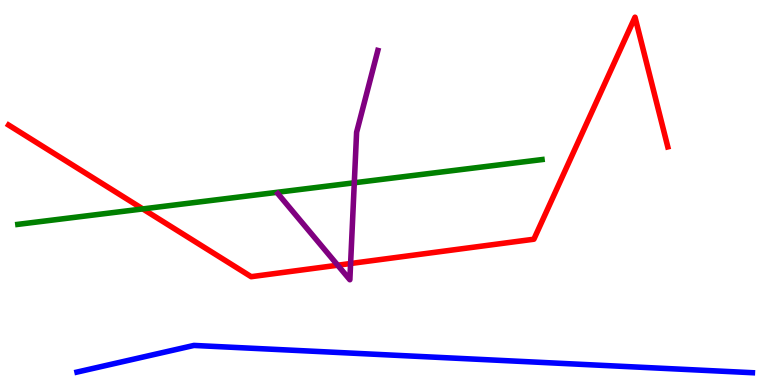[{'lines': ['blue', 'red'], 'intersections': []}, {'lines': ['green', 'red'], 'intersections': [{'x': 1.84, 'y': 4.57}]}, {'lines': ['purple', 'red'], 'intersections': [{'x': 4.36, 'y': 3.11}, {'x': 4.52, 'y': 3.16}]}, {'lines': ['blue', 'green'], 'intersections': []}, {'lines': ['blue', 'purple'], 'intersections': []}, {'lines': ['green', 'purple'], 'intersections': [{'x': 4.57, 'y': 5.25}]}]